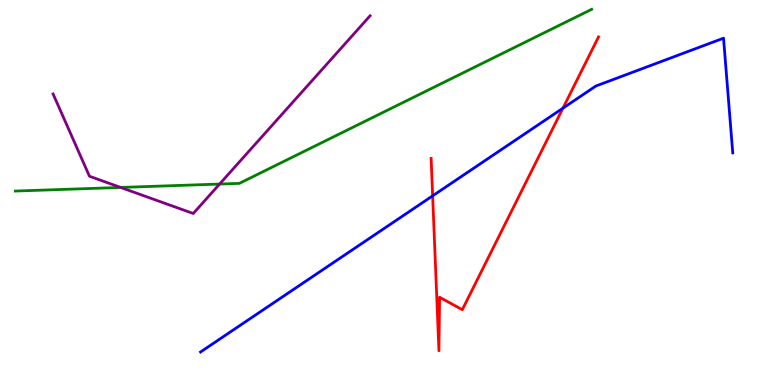[{'lines': ['blue', 'red'], 'intersections': [{'x': 5.58, 'y': 4.91}, {'x': 7.26, 'y': 7.19}]}, {'lines': ['green', 'red'], 'intersections': []}, {'lines': ['purple', 'red'], 'intersections': []}, {'lines': ['blue', 'green'], 'intersections': []}, {'lines': ['blue', 'purple'], 'intersections': []}, {'lines': ['green', 'purple'], 'intersections': [{'x': 1.56, 'y': 5.13}, {'x': 2.83, 'y': 5.22}]}]